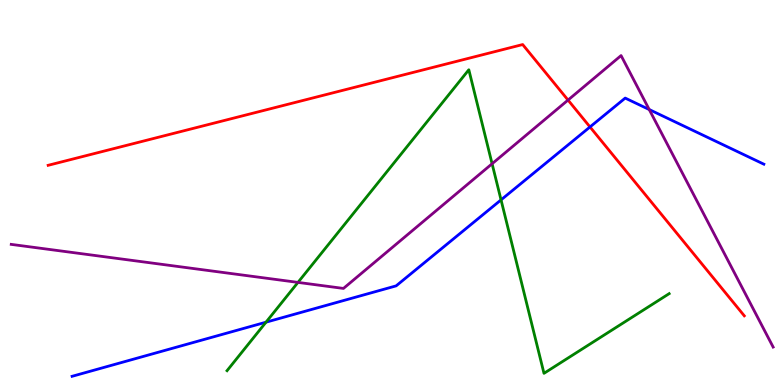[{'lines': ['blue', 'red'], 'intersections': [{'x': 7.61, 'y': 6.7}]}, {'lines': ['green', 'red'], 'intersections': []}, {'lines': ['purple', 'red'], 'intersections': [{'x': 7.33, 'y': 7.4}]}, {'lines': ['blue', 'green'], 'intersections': [{'x': 3.43, 'y': 1.63}, {'x': 6.47, 'y': 4.81}]}, {'lines': ['blue', 'purple'], 'intersections': [{'x': 8.38, 'y': 7.15}]}, {'lines': ['green', 'purple'], 'intersections': [{'x': 3.84, 'y': 2.66}, {'x': 6.35, 'y': 5.75}]}]